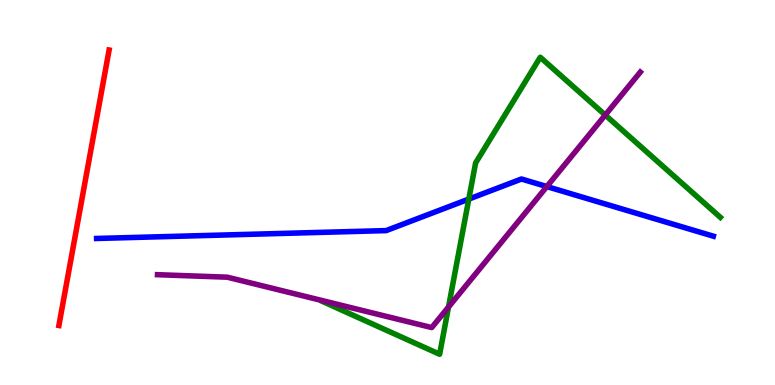[{'lines': ['blue', 'red'], 'intersections': []}, {'lines': ['green', 'red'], 'intersections': []}, {'lines': ['purple', 'red'], 'intersections': []}, {'lines': ['blue', 'green'], 'intersections': [{'x': 6.05, 'y': 4.83}]}, {'lines': ['blue', 'purple'], 'intersections': [{'x': 7.06, 'y': 5.15}]}, {'lines': ['green', 'purple'], 'intersections': [{'x': 5.79, 'y': 2.03}, {'x': 7.81, 'y': 7.01}]}]